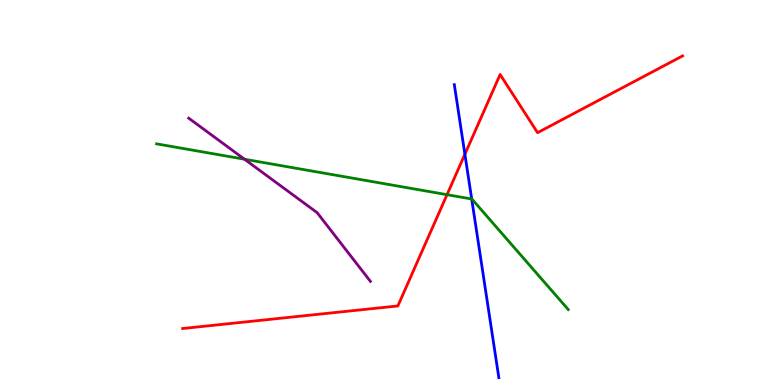[{'lines': ['blue', 'red'], 'intersections': [{'x': 6.0, 'y': 5.99}]}, {'lines': ['green', 'red'], 'intersections': [{'x': 5.77, 'y': 4.94}]}, {'lines': ['purple', 'red'], 'intersections': []}, {'lines': ['blue', 'green'], 'intersections': [{'x': 6.09, 'y': 4.83}]}, {'lines': ['blue', 'purple'], 'intersections': []}, {'lines': ['green', 'purple'], 'intersections': [{'x': 3.16, 'y': 5.86}]}]